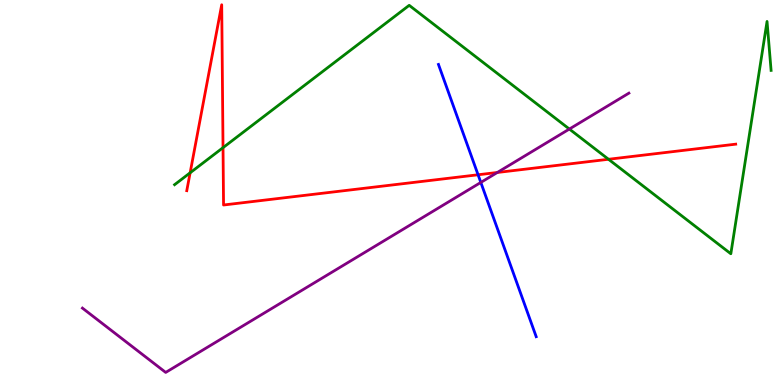[{'lines': ['blue', 'red'], 'intersections': [{'x': 6.17, 'y': 5.46}]}, {'lines': ['green', 'red'], 'intersections': [{'x': 2.45, 'y': 5.51}, {'x': 2.88, 'y': 6.16}, {'x': 7.85, 'y': 5.86}]}, {'lines': ['purple', 'red'], 'intersections': [{'x': 6.42, 'y': 5.52}]}, {'lines': ['blue', 'green'], 'intersections': []}, {'lines': ['blue', 'purple'], 'intersections': [{'x': 6.2, 'y': 5.26}]}, {'lines': ['green', 'purple'], 'intersections': [{'x': 7.35, 'y': 6.65}]}]